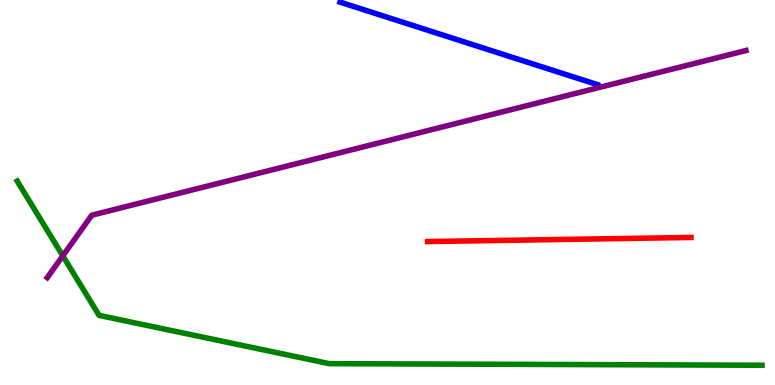[{'lines': ['blue', 'red'], 'intersections': []}, {'lines': ['green', 'red'], 'intersections': []}, {'lines': ['purple', 'red'], 'intersections': []}, {'lines': ['blue', 'green'], 'intersections': []}, {'lines': ['blue', 'purple'], 'intersections': []}, {'lines': ['green', 'purple'], 'intersections': [{'x': 0.81, 'y': 3.35}]}]